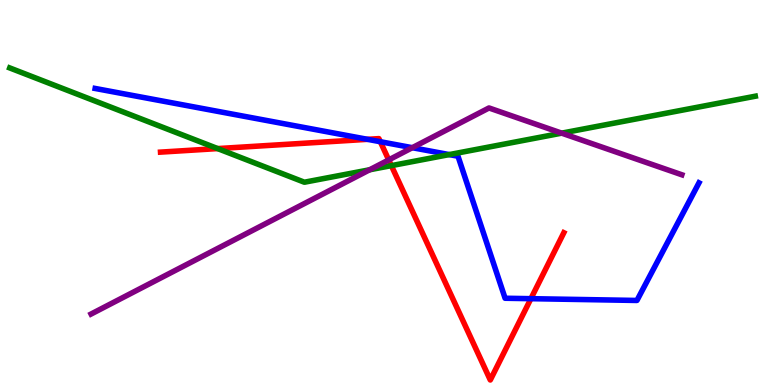[{'lines': ['blue', 'red'], 'intersections': [{'x': 4.74, 'y': 6.38}, {'x': 4.91, 'y': 6.32}, {'x': 6.85, 'y': 2.24}]}, {'lines': ['green', 'red'], 'intersections': [{'x': 2.81, 'y': 6.14}, {'x': 5.05, 'y': 5.7}]}, {'lines': ['purple', 'red'], 'intersections': [{'x': 5.02, 'y': 5.85}]}, {'lines': ['blue', 'green'], 'intersections': [{'x': 5.8, 'y': 5.98}]}, {'lines': ['blue', 'purple'], 'intersections': [{'x': 5.32, 'y': 6.16}]}, {'lines': ['green', 'purple'], 'intersections': [{'x': 4.77, 'y': 5.59}, {'x': 7.25, 'y': 6.54}]}]